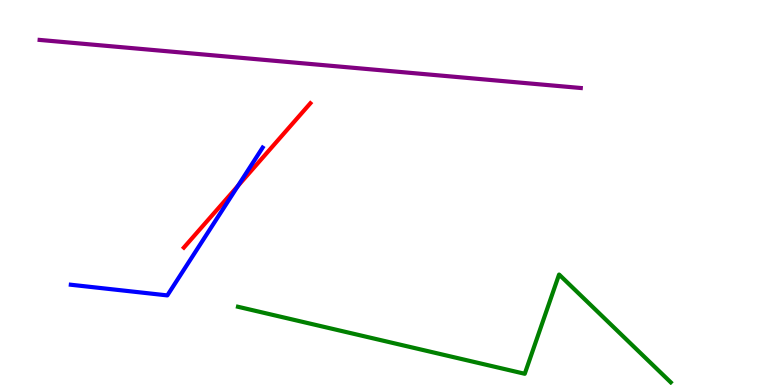[{'lines': ['blue', 'red'], 'intersections': [{'x': 3.07, 'y': 5.17}]}, {'lines': ['green', 'red'], 'intersections': []}, {'lines': ['purple', 'red'], 'intersections': []}, {'lines': ['blue', 'green'], 'intersections': []}, {'lines': ['blue', 'purple'], 'intersections': []}, {'lines': ['green', 'purple'], 'intersections': []}]